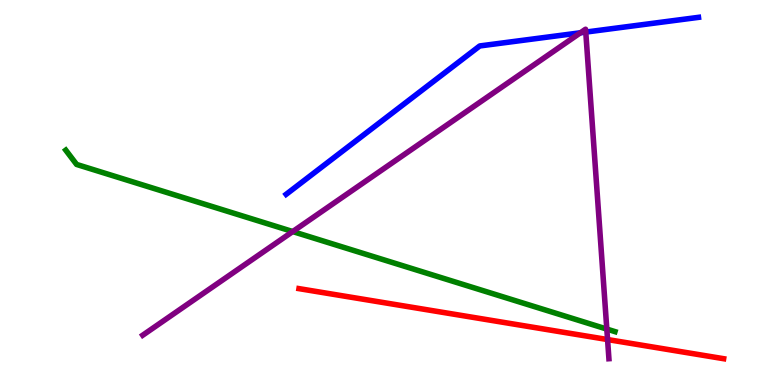[{'lines': ['blue', 'red'], 'intersections': []}, {'lines': ['green', 'red'], 'intersections': []}, {'lines': ['purple', 'red'], 'intersections': [{'x': 7.84, 'y': 1.18}]}, {'lines': ['blue', 'green'], 'intersections': []}, {'lines': ['blue', 'purple'], 'intersections': [{'x': 7.49, 'y': 9.15}, {'x': 7.56, 'y': 9.17}]}, {'lines': ['green', 'purple'], 'intersections': [{'x': 3.78, 'y': 3.99}, {'x': 7.83, 'y': 1.45}]}]